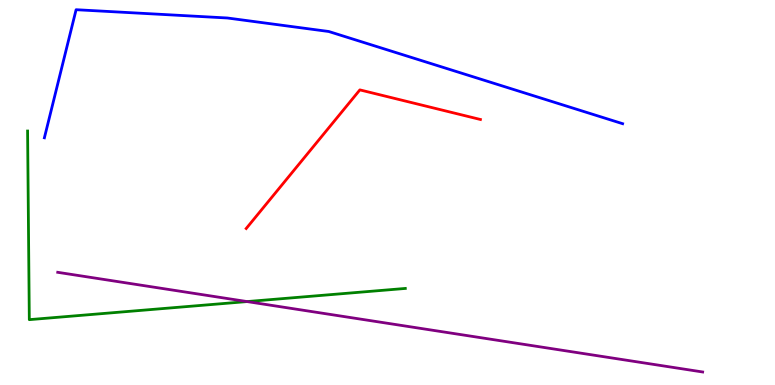[{'lines': ['blue', 'red'], 'intersections': []}, {'lines': ['green', 'red'], 'intersections': []}, {'lines': ['purple', 'red'], 'intersections': []}, {'lines': ['blue', 'green'], 'intersections': []}, {'lines': ['blue', 'purple'], 'intersections': []}, {'lines': ['green', 'purple'], 'intersections': [{'x': 3.19, 'y': 2.17}]}]